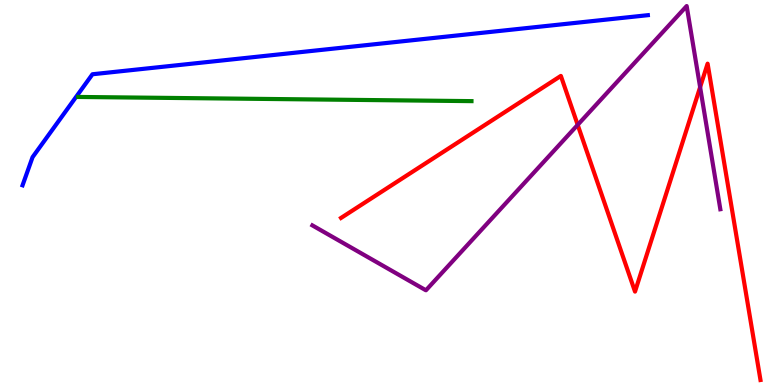[{'lines': ['blue', 'red'], 'intersections': []}, {'lines': ['green', 'red'], 'intersections': []}, {'lines': ['purple', 'red'], 'intersections': [{'x': 7.45, 'y': 6.76}, {'x': 9.03, 'y': 7.74}]}, {'lines': ['blue', 'green'], 'intersections': []}, {'lines': ['blue', 'purple'], 'intersections': []}, {'lines': ['green', 'purple'], 'intersections': []}]